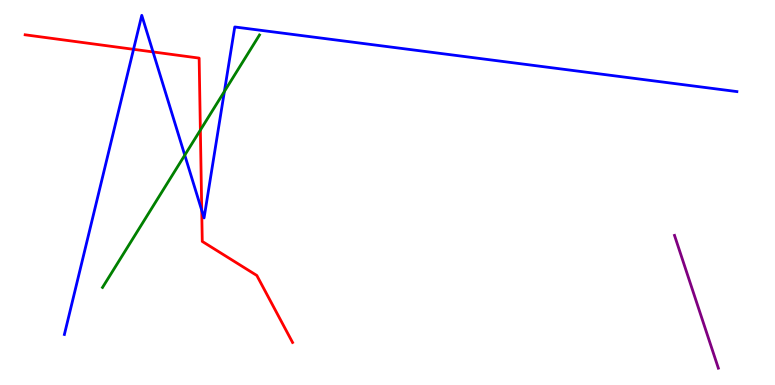[{'lines': ['blue', 'red'], 'intersections': [{'x': 1.72, 'y': 8.72}, {'x': 1.97, 'y': 8.65}, {'x': 2.6, 'y': 4.54}]}, {'lines': ['green', 'red'], 'intersections': [{'x': 2.59, 'y': 6.62}]}, {'lines': ['purple', 'red'], 'intersections': []}, {'lines': ['blue', 'green'], 'intersections': [{'x': 2.38, 'y': 5.97}, {'x': 2.9, 'y': 7.63}]}, {'lines': ['blue', 'purple'], 'intersections': []}, {'lines': ['green', 'purple'], 'intersections': []}]